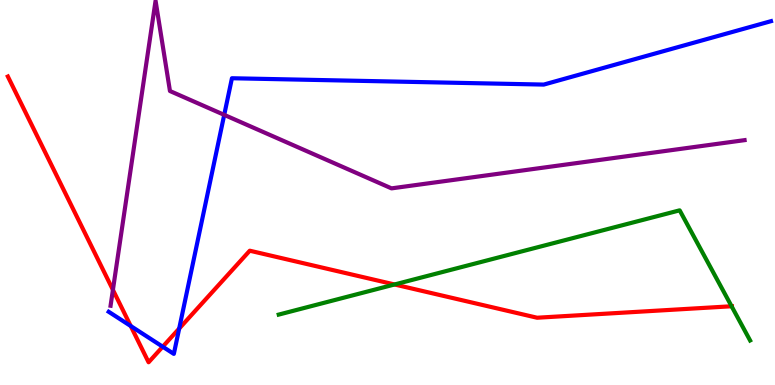[{'lines': ['blue', 'red'], 'intersections': [{'x': 1.69, 'y': 1.53}, {'x': 2.1, 'y': 0.995}, {'x': 2.31, 'y': 1.47}]}, {'lines': ['green', 'red'], 'intersections': [{'x': 5.09, 'y': 2.61}, {'x': 9.44, 'y': 2.05}]}, {'lines': ['purple', 'red'], 'intersections': [{'x': 1.46, 'y': 2.47}]}, {'lines': ['blue', 'green'], 'intersections': []}, {'lines': ['blue', 'purple'], 'intersections': [{'x': 2.89, 'y': 7.02}]}, {'lines': ['green', 'purple'], 'intersections': []}]